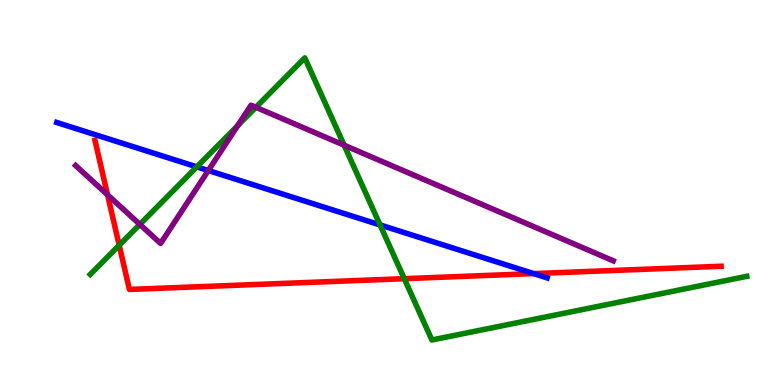[{'lines': ['blue', 'red'], 'intersections': [{'x': 6.89, 'y': 2.89}]}, {'lines': ['green', 'red'], 'intersections': [{'x': 1.54, 'y': 3.63}, {'x': 5.22, 'y': 2.76}]}, {'lines': ['purple', 'red'], 'intersections': [{'x': 1.39, 'y': 4.94}]}, {'lines': ['blue', 'green'], 'intersections': [{'x': 2.54, 'y': 5.67}, {'x': 4.9, 'y': 4.16}]}, {'lines': ['blue', 'purple'], 'intersections': [{'x': 2.69, 'y': 5.57}]}, {'lines': ['green', 'purple'], 'intersections': [{'x': 1.8, 'y': 4.17}, {'x': 3.07, 'y': 6.74}, {'x': 3.3, 'y': 7.21}, {'x': 4.44, 'y': 6.23}]}]